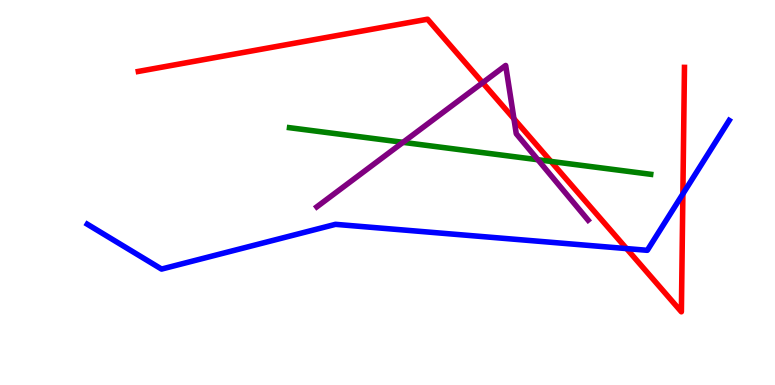[{'lines': ['blue', 'red'], 'intersections': [{'x': 8.08, 'y': 3.54}, {'x': 8.81, 'y': 4.96}]}, {'lines': ['green', 'red'], 'intersections': [{'x': 7.11, 'y': 5.81}]}, {'lines': ['purple', 'red'], 'intersections': [{'x': 6.23, 'y': 7.85}, {'x': 6.63, 'y': 6.91}]}, {'lines': ['blue', 'green'], 'intersections': []}, {'lines': ['blue', 'purple'], 'intersections': []}, {'lines': ['green', 'purple'], 'intersections': [{'x': 5.2, 'y': 6.3}, {'x': 6.94, 'y': 5.85}]}]